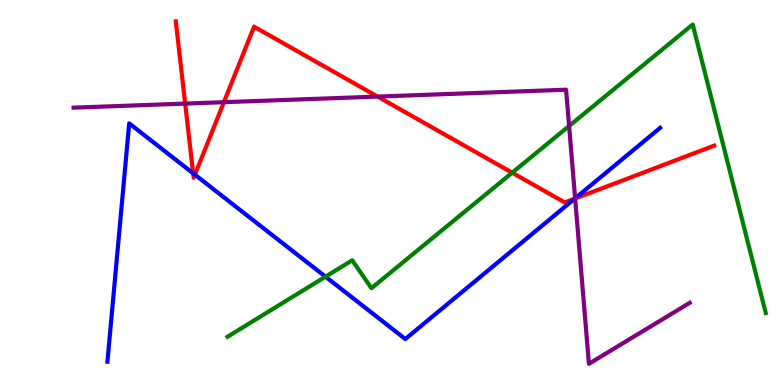[{'lines': ['blue', 'red'], 'intersections': [{'x': 2.49, 'y': 5.5}, {'x': 2.51, 'y': 5.46}, {'x': 7.41, 'y': 4.84}]}, {'lines': ['green', 'red'], 'intersections': [{'x': 6.61, 'y': 5.51}]}, {'lines': ['purple', 'red'], 'intersections': [{'x': 2.39, 'y': 7.31}, {'x': 2.89, 'y': 7.35}, {'x': 4.87, 'y': 7.49}, {'x': 7.42, 'y': 4.84}]}, {'lines': ['blue', 'green'], 'intersections': [{'x': 4.2, 'y': 2.81}]}, {'lines': ['blue', 'purple'], 'intersections': [{'x': 7.42, 'y': 4.85}]}, {'lines': ['green', 'purple'], 'intersections': [{'x': 7.34, 'y': 6.73}]}]